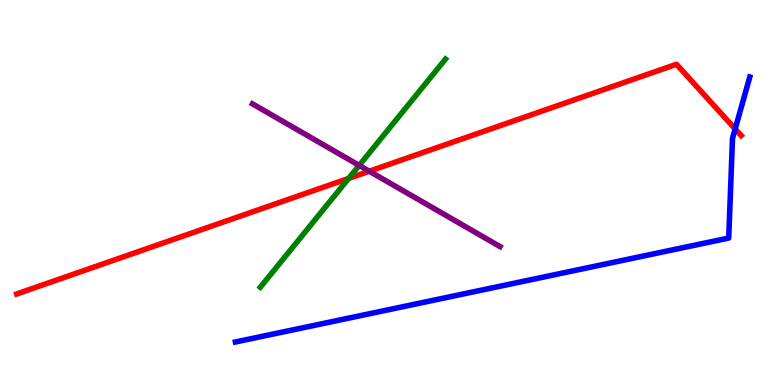[{'lines': ['blue', 'red'], 'intersections': [{'x': 9.49, 'y': 6.65}]}, {'lines': ['green', 'red'], 'intersections': [{'x': 4.5, 'y': 5.37}]}, {'lines': ['purple', 'red'], 'intersections': [{'x': 4.77, 'y': 5.55}]}, {'lines': ['blue', 'green'], 'intersections': []}, {'lines': ['blue', 'purple'], 'intersections': []}, {'lines': ['green', 'purple'], 'intersections': [{'x': 4.63, 'y': 5.7}]}]